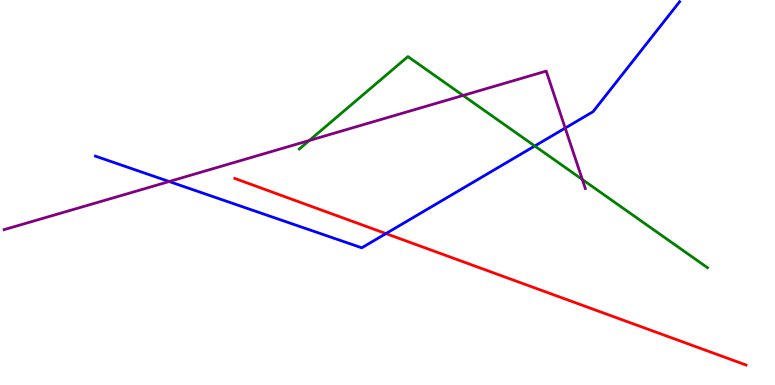[{'lines': ['blue', 'red'], 'intersections': [{'x': 4.98, 'y': 3.93}]}, {'lines': ['green', 'red'], 'intersections': []}, {'lines': ['purple', 'red'], 'intersections': []}, {'lines': ['blue', 'green'], 'intersections': [{'x': 6.9, 'y': 6.21}]}, {'lines': ['blue', 'purple'], 'intersections': [{'x': 2.18, 'y': 5.29}, {'x': 7.29, 'y': 6.67}]}, {'lines': ['green', 'purple'], 'intersections': [{'x': 3.99, 'y': 6.35}, {'x': 5.98, 'y': 7.52}, {'x': 7.51, 'y': 5.34}]}]